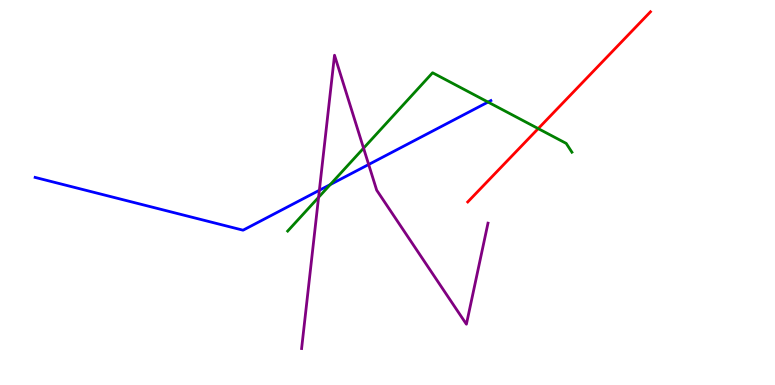[{'lines': ['blue', 'red'], 'intersections': []}, {'lines': ['green', 'red'], 'intersections': [{'x': 6.94, 'y': 6.66}]}, {'lines': ['purple', 'red'], 'intersections': []}, {'lines': ['blue', 'green'], 'intersections': [{'x': 4.26, 'y': 5.21}, {'x': 6.3, 'y': 7.35}]}, {'lines': ['blue', 'purple'], 'intersections': [{'x': 4.12, 'y': 5.06}, {'x': 4.76, 'y': 5.73}]}, {'lines': ['green', 'purple'], 'intersections': [{'x': 4.11, 'y': 4.87}, {'x': 4.69, 'y': 6.15}]}]